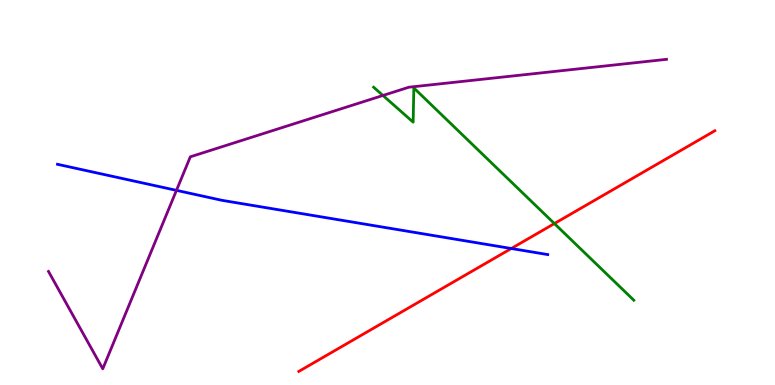[{'lines': ['blue', 'red'], 'intersections': [{'x': 6.6, 'y': 3.55}]}, {'lines': ['green', 'red'], 'intersections': [{'x': 7.15, 'y': 4.19}]}, {'lines': ['purple', 'red'], 'intersections': []}, {'lines': ['blue', 'green'], 'intersections': []}, {'lines': ['blue', 'purple'], 'intersections': [{'x': 2.28, 'y': 5.06}]}, {'lines': ['green', 'purple'], 'intersections': [{'x': 4.94, 'y': 7.52}]}]